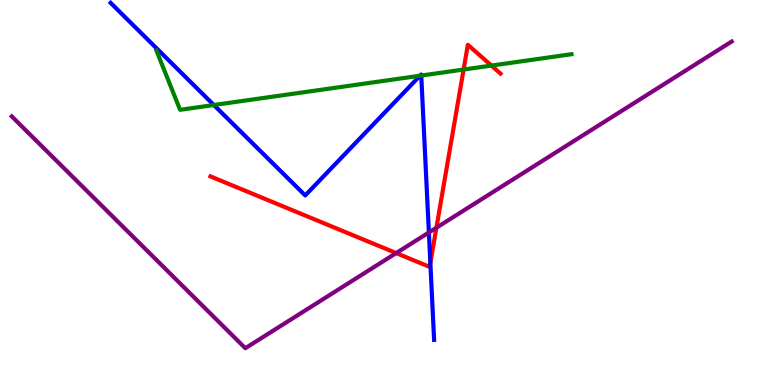[{'lines': ['blue', 'red'], 'intersections': [{'x': 5.55, 'y': 3.17}]}, {'lines': ['green', 'red'], 'intersections': [{'x': 5.98, 'y': 8.19}, {'x': 6.34, 'y': 8.3}]}, {'lines': ['purple', 'red'], 'intersections': [{'x': 5.11, 'y': 3.43}, {'x': 5.63, 'y': 4.09}]}, {'lines': ['blue', 'green'], 'intersections': [{'x': 2.76, 'y': 7.27}, {'x': 5.42, 'y': 8.03}, {'x': 5.44, 'y': 8.04}]}, {'lines': ['blue', 'purple'], 'intersections': [{'x': 5.53, 'y': 3.96}]}, {'lines': ['green', 'purple'], 'intersections': []}]